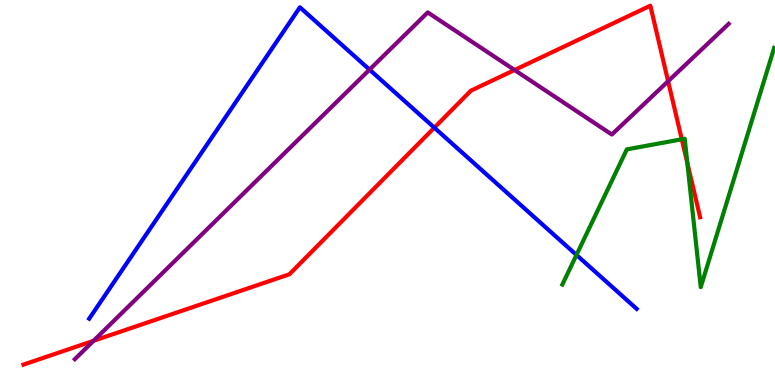[{'lines': ['blue', 'red'], 'intersections': [{'x': 5.6, 'y': 6.68}]}, {'lines': ['green', 'red'], 'intersections': [{'x': 8.8, 'y': 6.38}, {'x': 8.87, 'y': 5.77}]}, {'lines': ['purple', 'red'], 'intersections': [{'x': 1.21, 'y': 1.15}, {'x': 6.64, 'y': 8.18}, {'x': 8.62, 'y': 7.89}]}, {'lines': ['blue', 'green'], 'intersections': [{'x': 7.44, 'y': 3.38}]}, {'lines': ['blue', 'purple'], 'intersections': [{'x': 4.77, 'y': 8.19}]}, {'lines': ['green', 'purple'], 'intersections': []}]